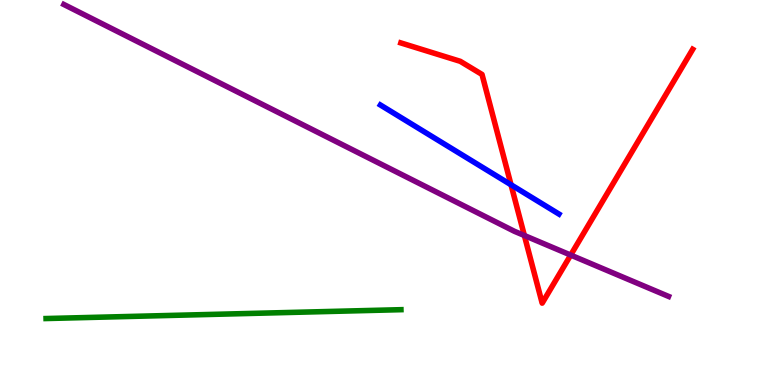[{'lines': ['blue', 'red'], 'intersections': [{'x': 6.59, 'y': 5.2}]}, {'lines': ['green', 'red'], 'intersections': []}, {'lines': ['purple', 'red'], 'intersections': [{'x': 6.77, 'y': 3.88}, {'x': 7.36, 'y': 3.37}]}, {'lines': ['blue', 'green'], 'intersections': []}, {'lines': ['blue', 'purple'], 'intersections': []}, {'lines': ['green', 'purple'], 'intersections': []}]